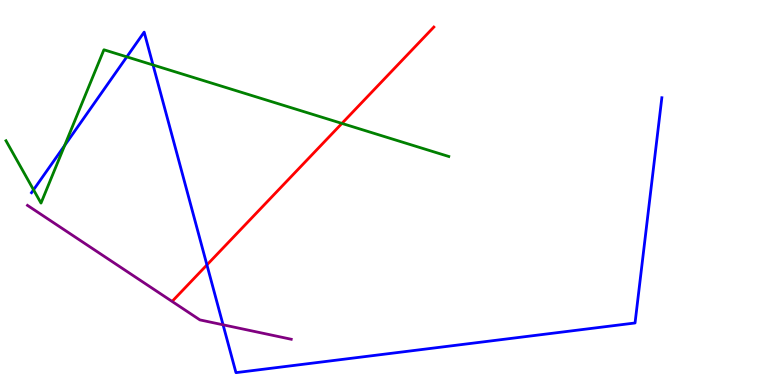[{'lines': ['blue', 'red'], 'intersections': [{'x': 2.67, 'y': 3.12}]}, {'lines': ['green', 'red'], 'intersections': [{'x': 4.41, 'y': 6.79}]}, {'lines': ['purple', 'red'], 'intersections': []}, {'lines': ['blue', 'green'], 'intersections': [{'x': 0.433, 'y': 5.07}, {'x': 0.834, 'y': 6.22}, {'x': 1.64, 'y': 8.52}, {'x': 1.97, 'y': 8.31}]}, {'lines': ['blue', 'purple'], 'intersections': [{'x': 2.88, 'y': 1.56}]}, {'lines': ['green', 'purple'], 'intersections': []}]